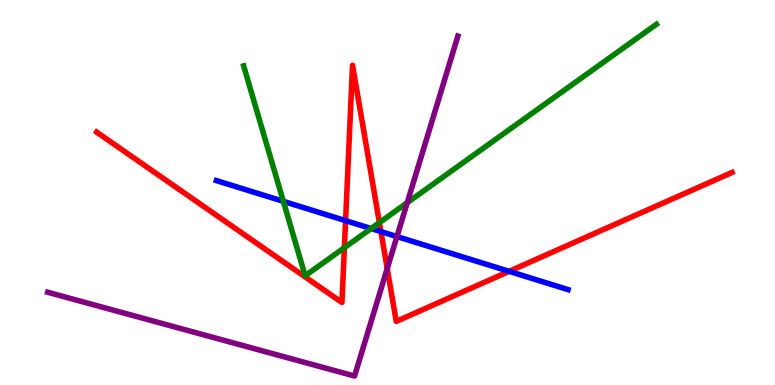[{'lines': ['blue', 'red'], 'intersections': [{'x': 4.46, 'y': 4.27}, {'x': 4.92, 'y': 3.98}, {'x': 6.57, 'y': 2.95}]}, {'lines': ['green', 'red'], 'intersections': [{'x': 4.44, 'y': 3.57}, {'x': 4.9, 'y': 4.22}]}, {'lines': ['purple', 'red'], 'intersections': [{'x': 5.0, 'y': 3.02}]}, {'lines': ['blue', 'green'], 'intersections': [{'x': 3.66, 'y': 4.77}, {'x': 4.79, 'y': 4.06}]}, {'lines': ['blue', 'purple'], 'intersections': [{'x': 5.12, 'y': 3.86}]}, {'lines': ['green', 'purple'], 'intersections': [{'x': 5.25, 'y': 4.74}]}]